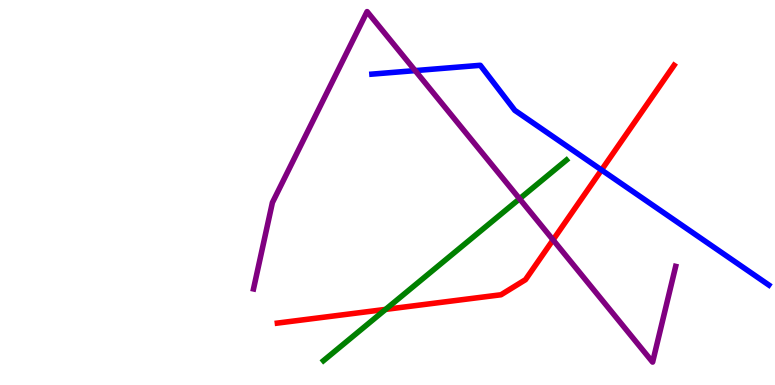[{'lines': ['blue', 'red'], 'intersections': [{'x': 7.76, 'y': 5.59}]}, {'lines': ['green', 'red'], 'intersections': [{'x': 4.98, 'y': 1.96}]}, {'lines': ['purple', 'red'], 'intersections': [{'x': 7.14, 'y': 3.77}]}, {'lines': ['blue', 'green'], 'intersections': []}, {'lines': ['blue', 'purple'], 'intersections': [{'x': 5.36, 'y': 8.17}]}, {'lines': ['green', 'purple'], 'intersections': [{'x': 6.7, 'y': 4.84}]}]